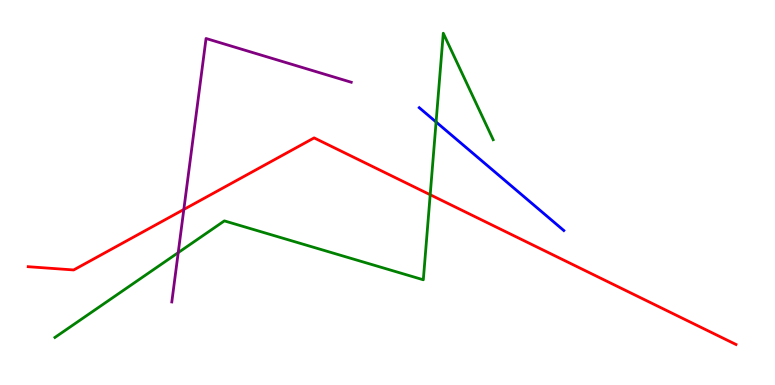[{'lines': ['blue', 'red'], 'intersections': []}, {'lines': ['green', 'red'], 'intersections': [{'x': 5.55, 'y': 4.94}]}, {'lines': ['purple', 'red'], 'intersections': [{'x': 2.37, 'y': 4.56}]}, {'lines': ['blue', 'green'], 'intersections': [{'x': 5.63, 'y': 6.83}]}, {'lines': ['blue', 'purple'], 'intersections': []}, {'lines': ['green', 'purple'], 'intersections': [{'x': 2.3, 'y': 3.44}]}]